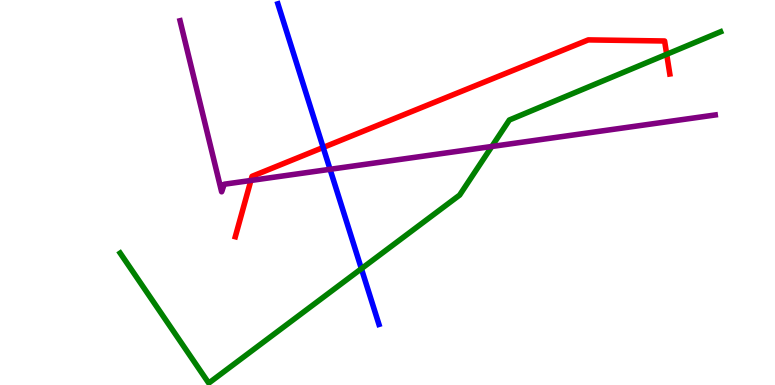[{'lines': ['blue', 'red'], 'intersections': [{'x': 4.17, 'y': 6.17}]}, {'lines': ['green', 'red'], 'intersections': [{'x': 8.6, 'y': 8.59}]}, {'lines': ['purple', 'red'], 'intersections': [{'x': 3.24, 'y': 5.31}]}, {'lines': ['blue', 'green'], 'intersections': [{'x': 4.66, 'y': 3.02}]}, {'lines': ['blue', 'purple'], 'intersections': [{'x': 4.26, 'y': 5.6}]}, {'lines': ['green', 'purple'], 'intersections': [{'x': 6.35, 'y': 6.2}]}]